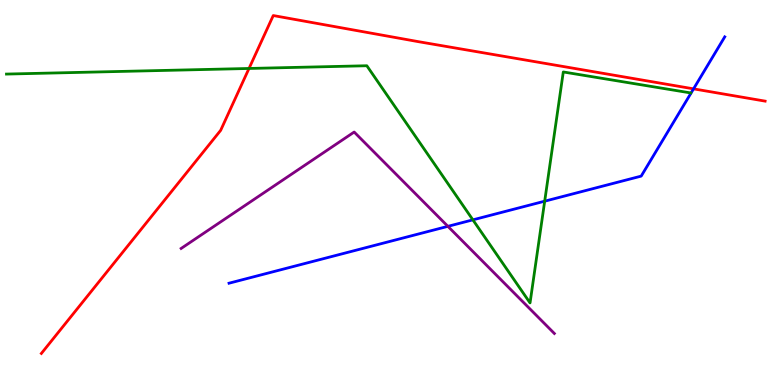[{'lines': ['blue', 'red'], 'intersections': [{'x': 8.95, 'y': 7.69}]}, {'lines': ['green', 'red'], 'intersections': [{'x': 3.21, 'y': 8.22}]}, {'lines': ['purple', 'red'], 'intersections': []}, {'lines': ['blue', 'green'], 'intersections': [{'x': 6.1, 'y': 4.29}, {'x': 7.03, 'y': 4.77}]}, {'lines': ['blue', 'purple'], 'intersections': [{'x': 5.78, 'y': 4.12}]}, {'lines': ['green', 'purple'], 'intersections': []}]